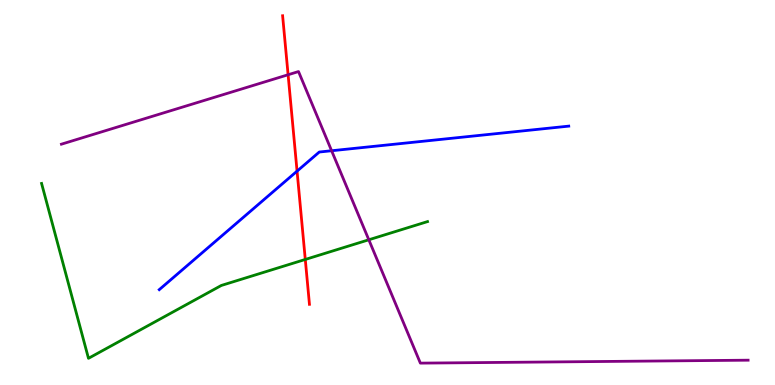[{'lines': ['blue', 'red'], 'intersections': [{'x': 3.83, 'y': 5.55}]}, {'lines': ['green', 'red'], 'intersections': [{'x': 3.94, 'y': 3.26}]}, {'lines': ['purple', 'red'], 'intersections': [{'x': 3.72, 'y': 8.06}]}, {'lines': ['blue', 'green'], 'intersections': []}, {'lines': ['blue', 'purple'], 'intersections': [{'x': 4.28, 'y': 6.08}]}, {'lines': ['green', 'purple'], 'intersections': [{'x': 4.76, 'y': 3.77}]}]